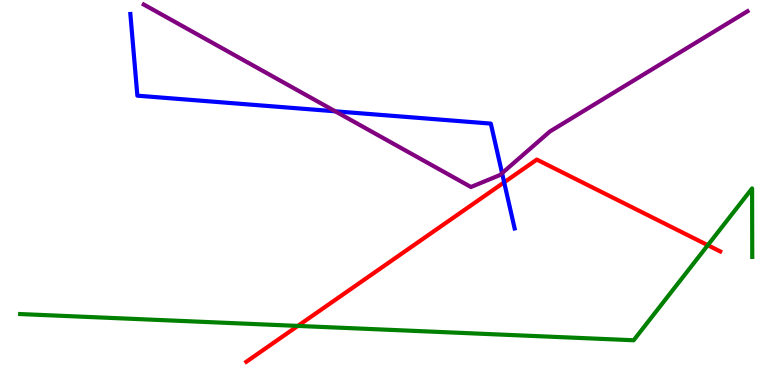[{'lines': ['blue', 'red'], 'intersections': [{'x': 6.51, 'y': 5.26}]}, {'lines': ['green', 'red'], 'intersections': [{'x': 3.84, 'y': 1.53}, {'x': 9.13, 'y': 3.63}]}, {'lines': ['purple', 'red'], 'intersections': []}, {'lines': ['blue', 'green'], 'intersections': []}, {'lines': ['blue', 'purple'], 'intersections': [{'x': 4.33, 'y': 7.11}, {'x': 6.48, 'y': 5.5}]}, {'lines': ['green', 'purple'], 'intersections': []}]